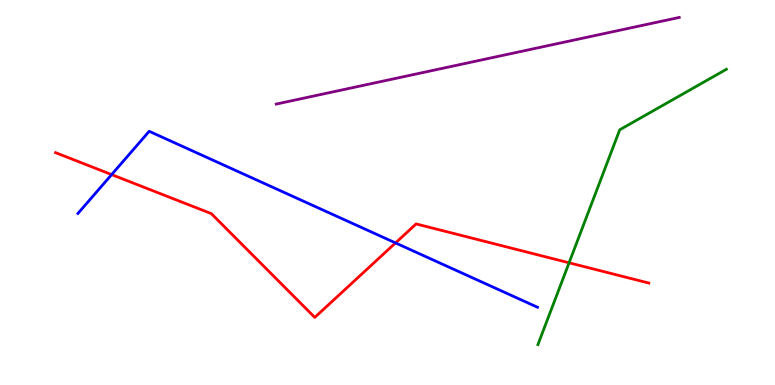[{'lines': ['blue', 'red'], 'intersections': [{'x': 1.44, 'y': 5.46}, {'x': 5.1, 'y': 3.69}]}, {'lines': ['green', 'red'], 'intersections': [{'x': 7.34, 'y': 3.17}]}, {'lines': ['purple', 'red'], 'intersections': []}, {'lines': ['blue', 'green'], 'intersections': []}, {'lines': ['blue', 'purple'], 'intersections': []}, {'lines': ['green', 'purple'], 'intersections': []}]